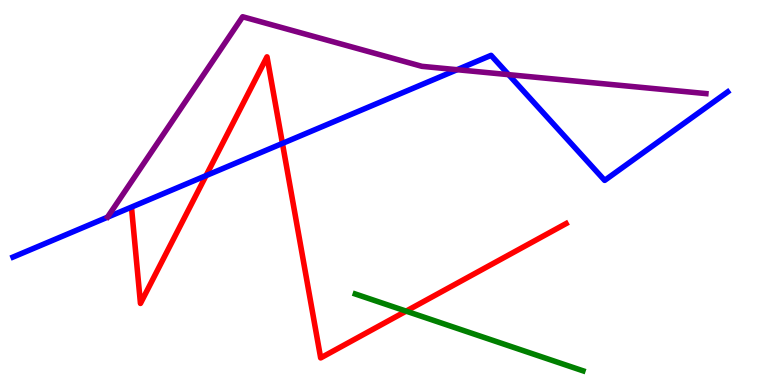[{'lines': ['blue', 'red'], 'intersections': [{'x': 2.66, 'y': 5.44}, {'x': 3.64, 'y': 6.28}]}, {'lines': ['green', 'red'], 'intersections': [{'x': 5.24, 'y': 1.92}]}, {'lines': ['purple', 'red'], 'intersections': []}, {'lines': ['blue', 'green'], 'intersections': []}, {'lines': ['blue', 'purple'], 'intersections': [{'x': 5.9, 'y': 8.19}, {'x': 6.56, 'y': 8.06}]}, {'lines': ['green', 'purple'], 'intersections': []}]